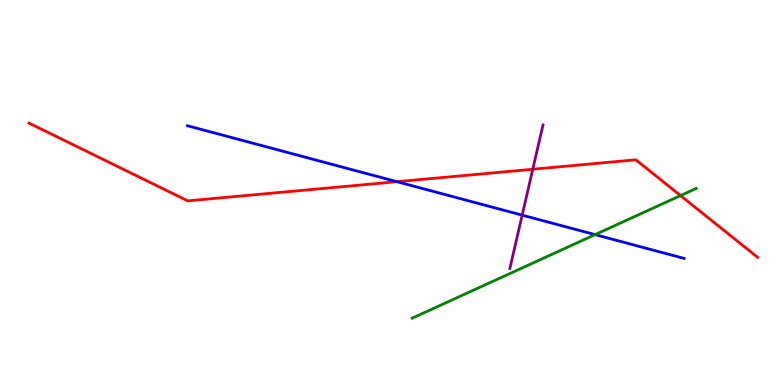[{'lines': ['blue', 'red'], 'intersections': [{'x': 5.12, 'y': 5.28}]}, {'lines': ['green', 'red'], 'intersections': [{'x': 8.78, 'y': 4.92}]}, {'lines': ['purple', 'red'], 'intersections': [{'x': 6.87, 'y': 5.6}]}, {'lines': ['blue', 'green'], 'intersections': [{'x': 7.68, 'y': 3.91}]}, {'lines': ['blue', 'purple'], 'intersections': [{'x': 6.74, 'y': 4.41}]}, {'lines': ['green', 'purple'], 'intersections': []}]